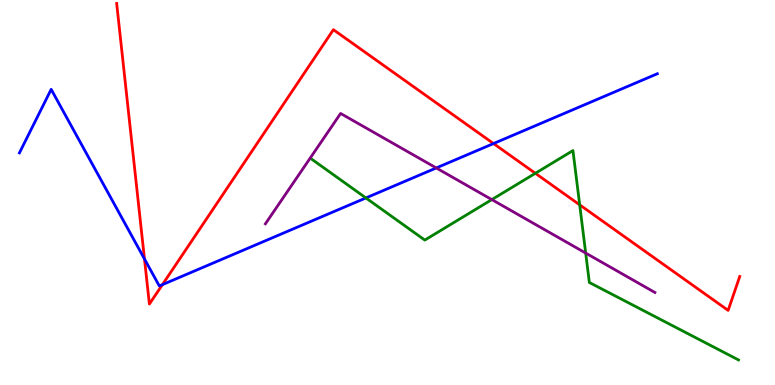[{'lines': ['blue', 'red'], 'intersections': [{'x': 1.86, 'y': 3.27}, {'x': 2.1, 'y': 2.61}, {'x': 6.37, 'y': 6.27}]}, {'lines': ['green', 'red'], 'intersections': [{'x': 6.91, 'y': 5.5}, {'x': 7.48, 'y': 4.68}]}, {'lines': ['purple', 'red'], 'intersections': []}, {'lines': ['blue', 'green'], 'intersections': [{'x': 4.72, 'y': 4.86}]}, {'lines': ['blue', 'purple'], 'intersections': [{'x': 5.63, 'y': 5.64}]}, {'lines': ['green', 'purple'], 'intersections': [{'x': 6.35, 'y': 4.82}, {'x': 7.56, 'y': 3.43}]}]